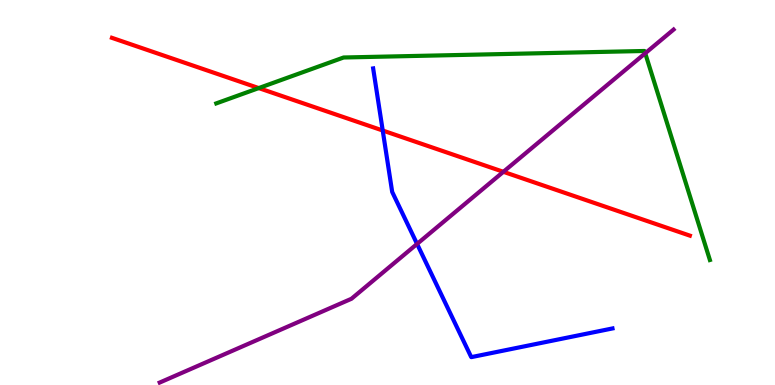[{'lines': ['blue', 'red'], 'intersections': [{'x': 4.94, 'y': 6.61}]}, {'lines': ['green', 'red'], 'intersections': [{'x': 3.34, 'y': 7.71}]}, {'lines': ['purple', 'red'], 'intersections': [{'x': 6.5, 'y': 5.54}]}, {'lines': ['blue', 'green'], 'intersections': []}, {'lines': ['blue', 'purple'], 'intersections': [{'x': 5.38, 'y': 3.66}]}, {'lines': ['green', 'purple'], 'intersections': [{'x': 8.33, 'y': 8.62}]}]